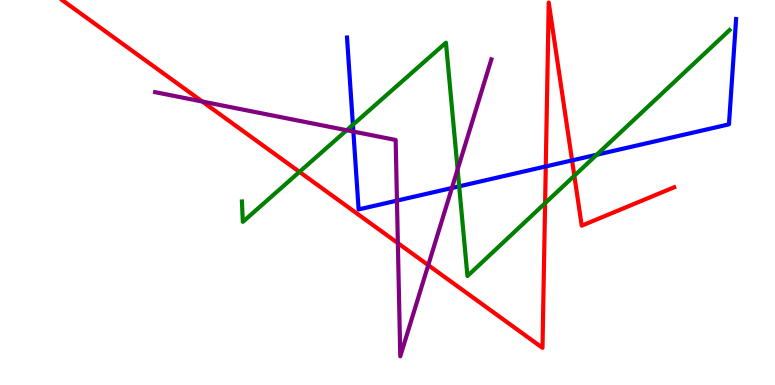[{'lines': ['blue', 'red'], 'intersections': [{'x': 7.04, 'y': 5.68}, {'x': 7.38, 'y': 5.83}]}, {'lines': ['green', 'red'], 'intersections': [{'x': 3.86, 'y': 5.54}, {'x': 7.03, 'y': 4.72}, {'x': 7.41, 'y': 5.44}]}, {'lines': ['purple', 'red'], 'intersections': [{'x': 2.61, 'y': 7.36}, {'x': 5.13, 'y': 3.69}, {'x': 5.53, 'y': 3.11}]}, {'lines': ['blue', 'green'], 'intersections': [{'x': 4.55, 'y': 6.76}, {'x': 5.92, 'y': 5.16}, {'x': 7.7, 'y': 5.98}]}, {'lines': ['blue', 'purple'], 'intersections': [{'x': 4.56, 'y': 6.58}, {'x': 5.12, 'y': 4.79}, {'x': 5.83, 'y': 5.12}]}, {'lines': ['green', 'purple'], 'intersections': [{'x': 4.47, 'y': 6.62}, {'x': 5.9, 'y': 5.6}]}]